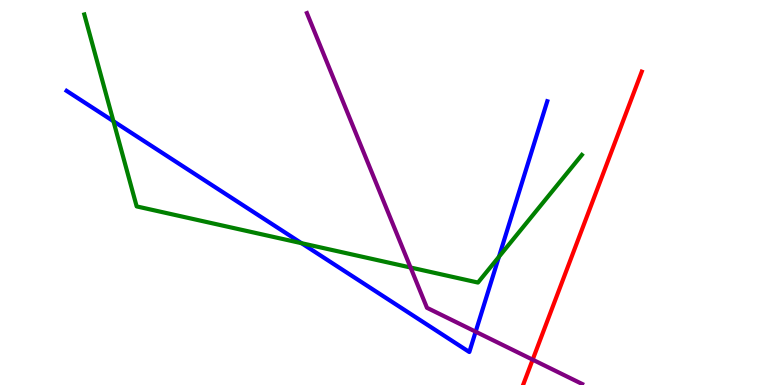[{'lines': ['blue', 'red'], 'intersections': []}, {'lines': ['green', 'red'], 'intersections': []}, {'lines': ['purple', 'red'], 'intersections': [{'x': 6.87, 'y': 0.658}]}, {'lines': ['blue', 'green'], 'intersections': [{'x': 1.46, 'y': 6.85}, {'x': 3.89, 'y': 3.68}, {'x': 6.44, 'y': 3.33}]}, {'lines': ['blue', 'purple'], 'intersections': [{'x': 6.14, 'y': 1.38}]}, {'lines': ['green', 'purple'], 'intersections': [{'x': 5.3, 'y': 3.05}]}]